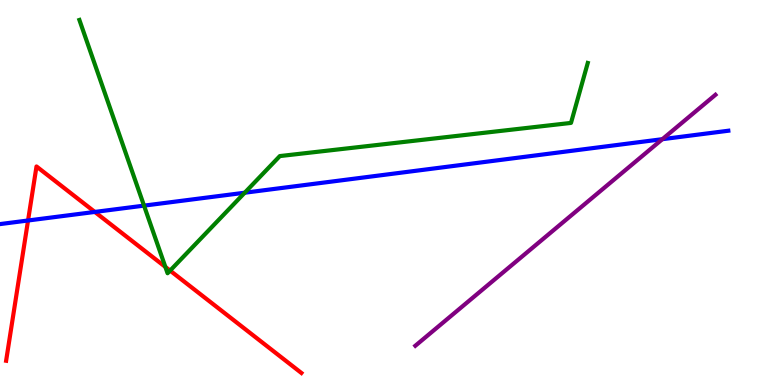[{'lines': ['blue', 'red'], 'intersections': [{'x': 0.362, 'y': 4.27}, {'x': 1.22, 'y': 4.5}]}, {'lines': ['green', 'red'], 'intersections': [{'x': 2.13, 'y': 3.07}, {'x': 2.19, 'y': 2.97}]}, {'lines': ['purple', 'red'], 'intersections': []}, {'lines': ['blue', 'green'], 'intersections': [{'x': 1.86, 'y': 4.66}, {'x': 3.16, 'y': 4.99}]}, {'lines': ['blue', 'purple'], 'intersections': [{'x': 8.55, 'y': 6.38}]}, {'lines': ['green', 'purple'], 'intersections': []}]